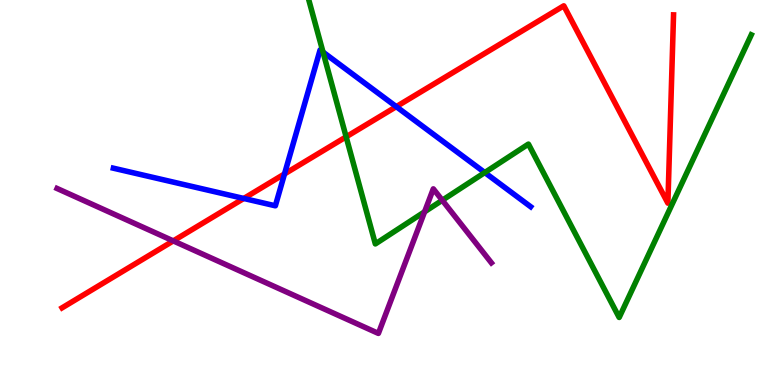[{'lines': ['blue', 'red'], 'intersections': [{'x': 3.15, 'y': 4.85}, {'x': 3.67, 'y': 5.48}, {'x': 5.11, 'y': 7.23}]}, {'lines': ['green', 'red'], 'intersections': [{'x': 4.47, 'y': 6.45}]}, {'lines': ['purple', 'red'], 'intersections': [{'x': 2.24, 'y': 3.74}]}, {'lines': ['blue', 'green'], 'intersections': [{'x': 4.17, 'y': 8.65}, {'x': 6.26, 'y': 5.52}]}, {'lines': ['blue', 'purple'], 'intersections': []}, {'lines': ['green', 'purple'], 'intersections': [{'x': 5.48, 'y': 4.5}, {'x': 5.71, 'y': 4.8}]}]